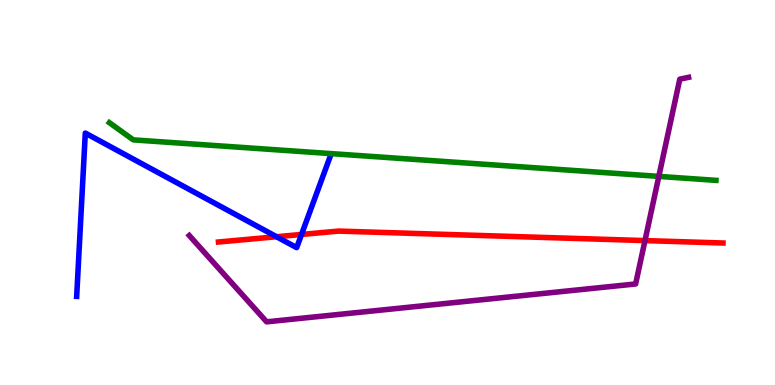[{'lines': ['blue', 'red'], 'intersections': [{'x': 3.57, 'y': 3.85}, {'x': 3.89, 'y': 3.91}]}, {'lines': ['green', 'red'], 'intersections': []}, {'lines': ['purple', 'red'], 'intersections': [{'x': 8.32, 'y': 3.75}]}, {'lines': ['blue', 'green'], 'intersections': []}, {'lines': ['blue', 'purple'], 'intersections': []}, {'lines': ['green', 'purple'], 'intersections': [{'x': 8.5, 'y': 5.42}]}]